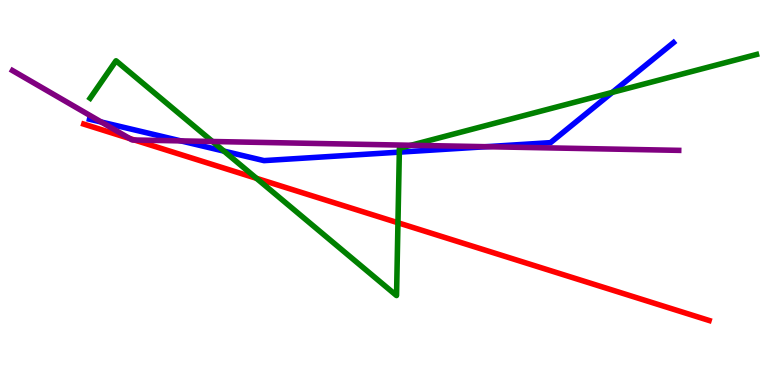[{'lines': ['blue', 'red'], 'intersections': []}, {'lines': ['green', 'red'], 'intersections': [{'x': 3.31, 'y': 5.37}, {'x': 5.13, 'y': 4.21}]}, {'lines': ['purple', 'red'], 'intersections': [{'x': 1.67, 'y': 6.4}, {'x': 1.73, 'y': 6.36}]}, {'lines': ['blue', 'green'], 'intersections': [{'x': 2.89, 'y': 6.07}, {'x': 5.15, 'y': 6.05}, {'x': 7.9, 'y': 7.6}]}, {'lines': ['blue', 'purple'], 'intersections': [{'x': 1.31, 'y': 6.83}, {'x': 2.33, 'y': 6.34}, {'x': 6.27, 'y': 6.19}]}, {'lines': ['green', 'purple'], 'intersections': [{'x': 2.74, 'y': 6.32}, {'x': 5.3, 'y': 6.23}]}]